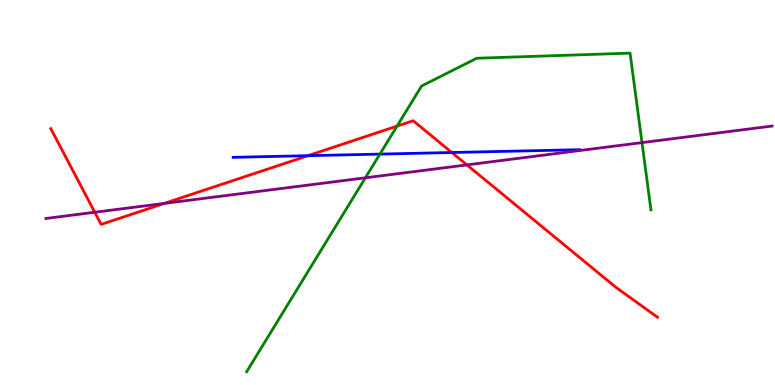[{'lines': ['blue', 'red'], 'intersections': [{'x': 3.97, 'y': 5.96}, {'x': 5.83, 'y': 6.04}]}, {'lines': ['green', 'red'], 'intersections': [{'x': 5.12, 'y': 6.72}]}, {'lines': ['purple', 'red'], 'intersections': [{'x': 1.22, 'y': 4.49}, {'x': 2.12, 'y': 4.72}, {'x': 6.02, 'y': 5.72}]}, {'lines': ['blue', 'green'], 'intersections': [{'x': 4.9, 'y': 6.0}]}, {'lines': ['blue', 'purple'], 'intersections': []}, {'lines': ['green', 'purple'], 'intersections': [{'x': 4.71, 'y': 5.38}, {'x': 8.28, 'y': 6.3}]}]